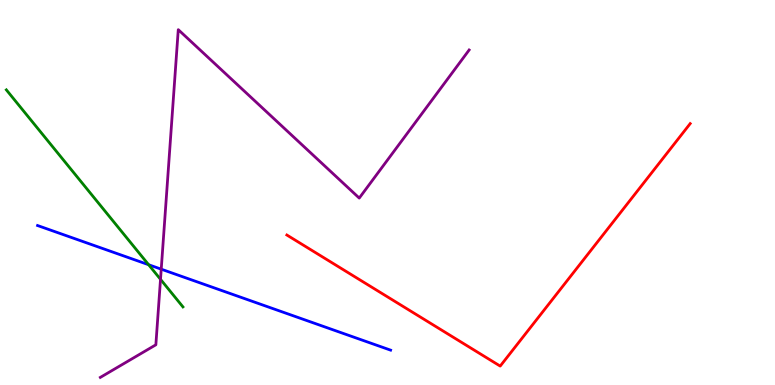[{'lines': ['blue', 'red'], 'intersections': []}, {'lines': ['green', 'red'], 'intersections': []}, {'lines': ['purple', 'red'], 'intersections': []}, {'lines': ['blue', 'green'], 'intersections': [{'x': 1.92, 'y': 3.12}]}, {'lines': ['blue', 'purple'], 'intersections': [{'x': 2.08, 'y': 3.01}]}, {'lines': ['green', 'purple'], 'intersections': [{'x': 2.07, 'y': 2.74}]}]